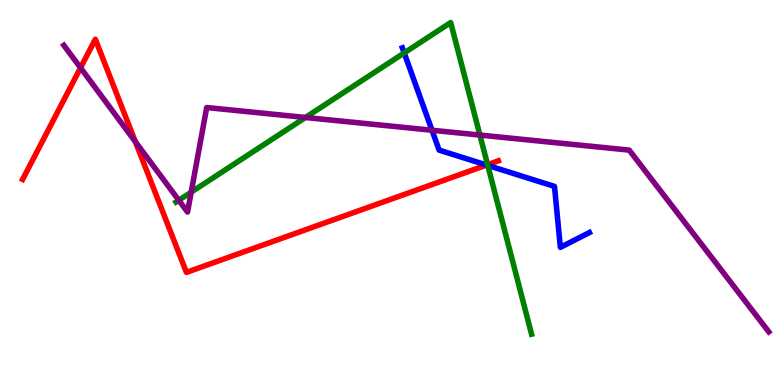[{'lines': ['blue', 'red'], 'intersections': [{'x': 6.28, 'y': 5.71}]}, {'lines': ['green', 'red'], 'intersections': [{'x': 6.29, 'y': 5.72}]}, {'lines': ['purple', 'red'], 'intersections': [{'x': 1.04, 'y': 8.24}, {'x': 1.75, 'y': 6.32}]}, {'lines': ['blue', 'green'], 'intersections': [{'x': 5.22, 'y': 8.63}, {'x': 6.29, 'y': 5.7}]}, {'lines': ['blue', 'purple'], 'intersections': [{'x': 5.57, 'y': 6.62}]}, {'lines': ['green', 'purple'], 'intersections': [{'x': 2.31, 'y': 4.8}, {'x': 2.47, 'y': 5.01}, {'x': 3.94, 'y': 6.95}, {'x': 6.19, 'y': 6.49}]}]